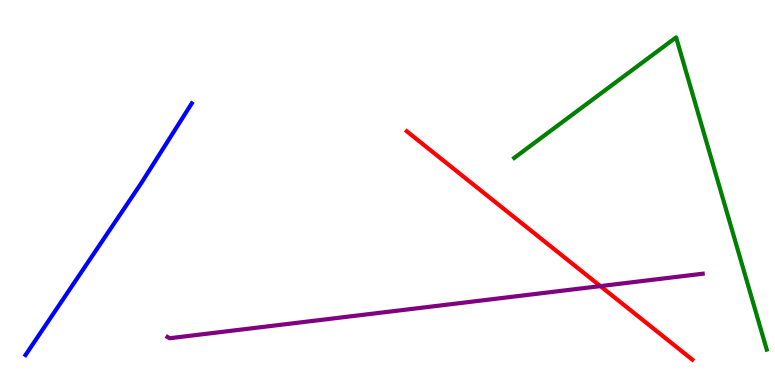[{'lines': ['blue', 'red'], 'intersections': []}, {'lines': ['green', 'red'], 'intersections': []}, {'lines': ['purple', 'red'], 'intersections': [{'x': 7.75, 'y': 2.57}]}, {'lines': ['blue', 'green'], 'intersections': []}, {'lines': ['blue', 'purple'], 'intersections': []}, {'lines': ['green', 'purple'], 'intersections': []}]